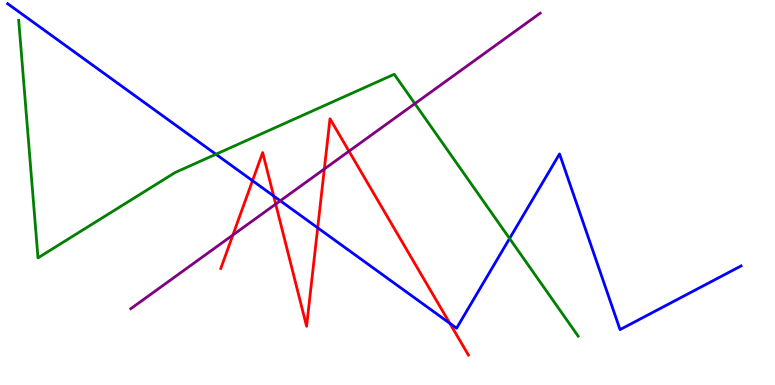[{'lines': ['blue', 'red'], 'intersections': [{'x': 3.26, 'y': 5.31}, {'x': 3.53, 'y': 4.91}, {'x': 4.1, 'y': 4.08}, {'x': 5.8, 'y': 1.6}]}, {'lines': ['green', 'red'], 'intersections': []}, {'lines': ['purple', 'red'], 'intersections': [{'x': 3.01, 'y': 3.9}, {'x': 3.56, 'y': 4.7}, {'x': 4.18, 'y': 5.61}, {'x': 4.5, 'y': 6.07}]}, {'lines': ['blue', 'green'], 'intersections': [{'x': 2.79, 'y': 5.99}, {'x': 6.58, 'y': 3.81}]}, {'lines': ['blue', 'purple'], 'intersections': [{'x': 3.62, 'y': 4.78}]}, {'lines': ['green', 'purple'], 'intersections': [{'x': 5.35, 'y': 7.31}]}]